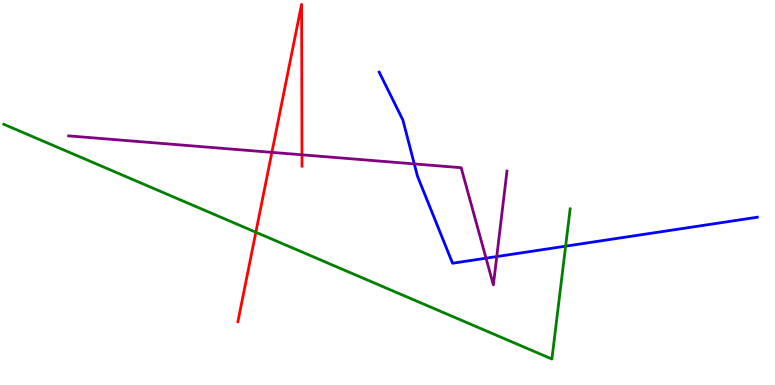[{'lines': ['blue', 'red'], 'intersections': []}, {'lines': ['green', 'red'], 'intersections': [{'x': 3.3, 'y': 3.97}]}, {'lines': ['purple', 'red'], 'intersections': [{'x': 3.51, 'y': 6.04}, {'x': 3.9, 'y': 5.98}]}, {'lines': ['blue', 'green'], 'intersections': [{'x': 7.3, 'y': 3.61}]}, {'lines': ['blue', 'purple'], 'intersections': [{'x': 5.35, 'y': 5.74}, {'x': 6.27, 'y': 3.29}, {'x': 6.41, 'y': 3.34}]}, {'lines': ['green', 'purple'], 'intersections': []}]